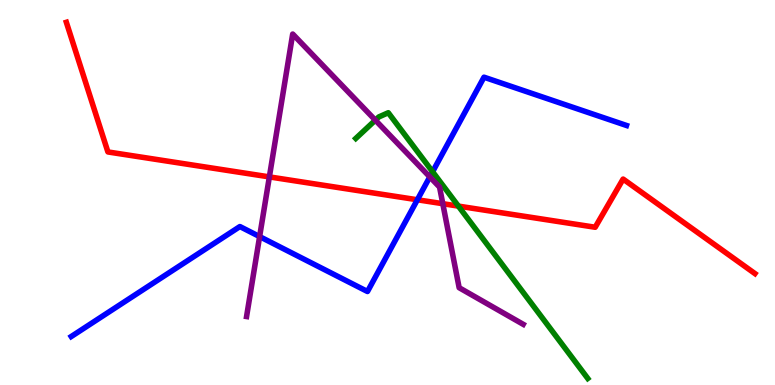[{'lines': ['blue', 'red'], 'intersections': [{'x': 5.39, 'y': 4.81}]}, {'lines': ['green', 'red'], 'intersections': [{'x': 5.91, 'y': 4.65}]}, {'lines': ['purple', 'red'], 'intersections': [{'x': 3.48, 'y': 5.41}, {'x': 5.71, 'y': 4.71}]}, {'lines': ['blue', 'green'], 'intersections': [{'x': 5.58, 'y': 5.54}]}, {'lines': ['blue', 'purple'], 'intersections': [{'x': 3.35, 'y': 3.85}, {'x': 5.55, 'y': 5.4}]}, {'lines': ['green', 'purple'], 'intersections': [{'x': 4.84, 'y': 6.88}]}]